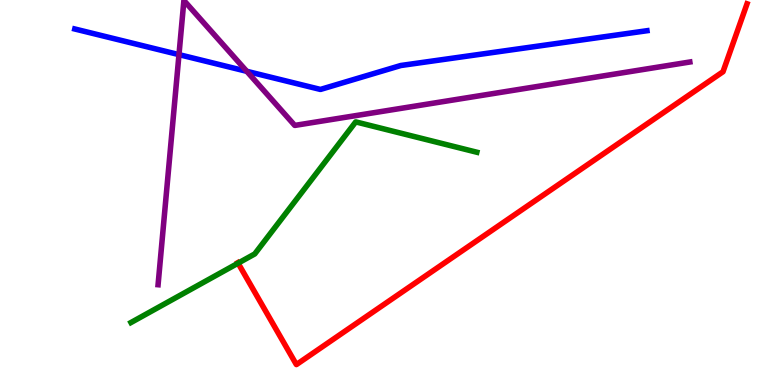[{'lines': ['blue', 'red'], 'intersections': []}, {'lines': ['green', 'red'], 'intersections': [{'x': 3.07, 'y': 3.16}]}, {'lines': ['purple', 'red'], 'intersections': []}, {'lines': ['blue', 'green'], 'intersections': []}, {'lines': ['blue', 'purple'], 'intersections': [{'x': 2.31, 'y': 8.58}, {'x': 3.18, 'y': 8.15}]}, {'lines': ['green', 'purple'], 'intersections': []}]